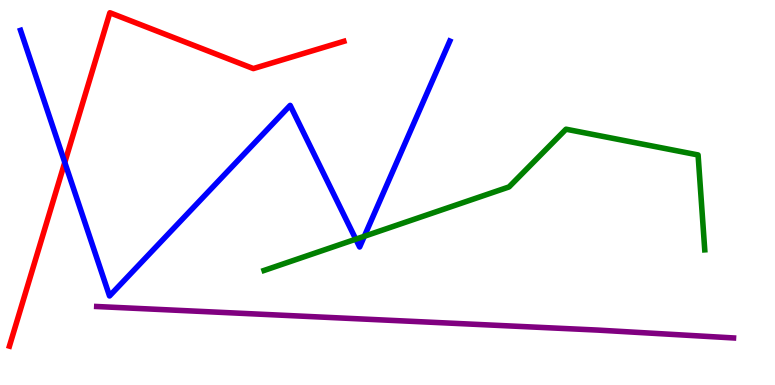[{'lines': ['blue', 'red'], 'intersections': [{'x': 0.836, 'y': 5.78}]}, {'lines': ['green', 'red'], 'intersections': []}, {'lines': ['purple', 'red'], 'intersections': []}, {'lines': ['blue', 'green'], 'intersections': [{'x': 4.59, 'y': 3.79}, {'x': 4.7, 'y': 3.86}]}, {'lines': ['blue', 'purple'], 'intersections': []}, {'lines': ['green', 'purple'], 'intersections': []}]